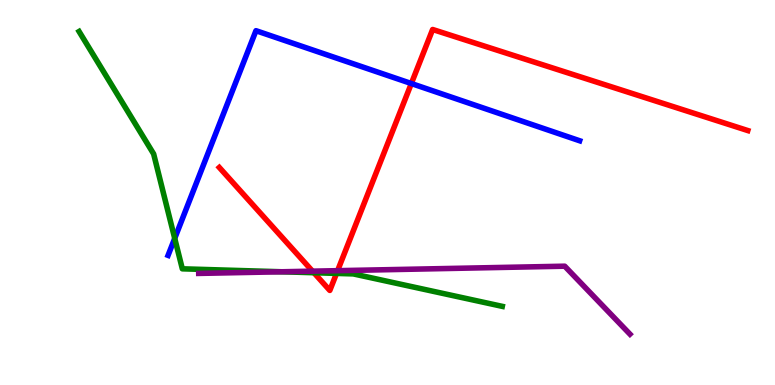[{'lines': ['blue', 'red'], 'intersections': [{'x': 5.31, 'y': 7.83}]}, {'lines': ['green', 'red'], 'intersections': [{'x': 4.05, 'y': 2.92}, {'x': 4.34, 'y': 2.9}]}, {'lines': ['purple', 'red'], 'intersections': [{'x': 4.03, 'y': 2.96}, {'x': 4.36, 'y': 2.97}]}, {'lines': ['blue', 'green'], 'intersections': [{'x': 2.25, 'y': 3.81}]}, {'lines': ['blue', 'purple'], 'intersections': []}, {'lines': ['green', 'purple'], 'intersections': [{'x': 3.64, 'y': 2.94}]}]